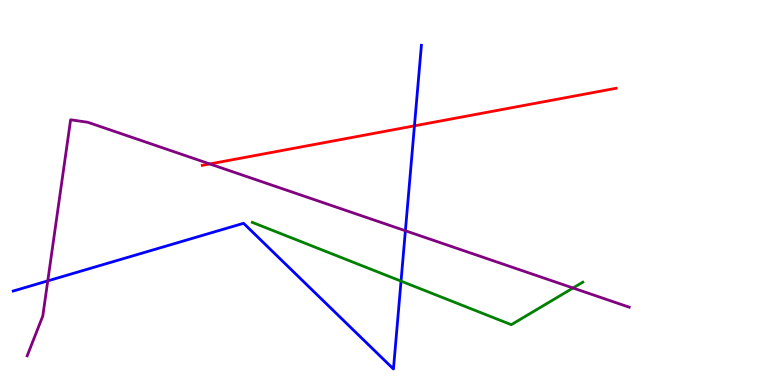[{'lines': ['blue', 'red'], 'intersections': [{'x': 5.35, 'y': 6.73}]}, {'lines': ['green', 'red'], 'intersections': []}, {'lines': ['purple', 'red'], 'intersections': [{'x': 2.71, 'y': 5.74}]}, {'lines': ['blue', 'green'], 'intersections': [{'x': 5.17, 'y': 2.7}]}, {'lines': ['blue', 'purple'], 'intersections': [{'x': 0.616, 'y': 2.7}, {'x': 5.23, 'y': 4.01}]}, {'lines': ['green', 'purple'], 'intersections': [{'x': 7.39, 'y': 2.52}]}]